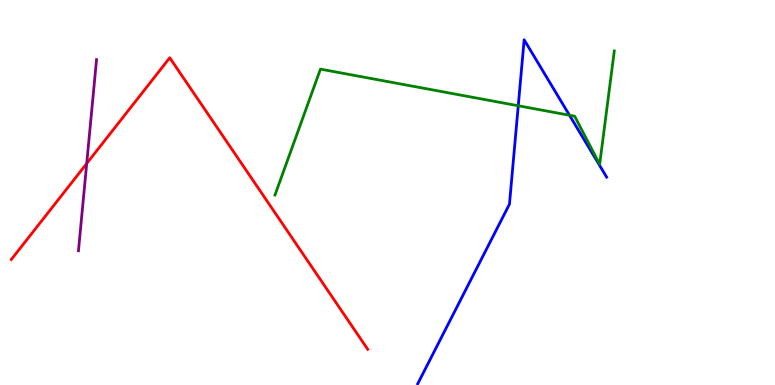[{'lines': ['blue', 'red'], 'intersections': []}, {'lines': ['green', 'red'], 'intersections': []}, {'lines': ['purple', 'red'], 'intersections': [{'x': 1.12, 'y': 5.75}]}, {'lines': ['blue', 'green'], 'intersections': [{'x': 6.69, 'y': 7.25}, {'x': 7.35, 'y': 7.01}]}, {'lines': ['blue', 'purple'], 'intersections': []}, {'lines': ['green', 'purple'], 'intersections': []}]